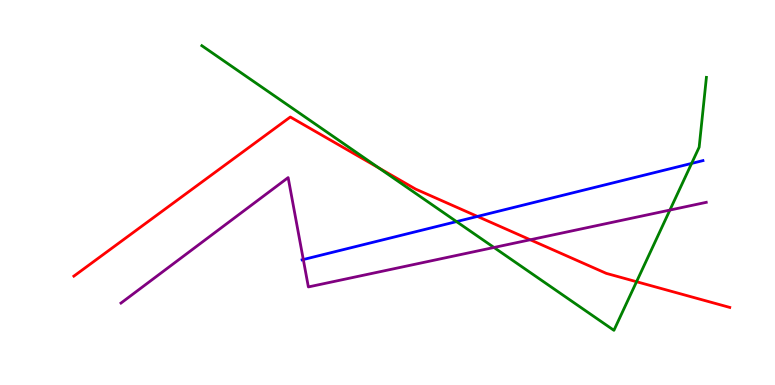[{'lines': ['blue', 'red'], 'intersections': [{'x': 6.16, 'y': 4.38}]}, {'lines': ['green', 'red'], 'intersections': [{'x': 4.89, 'y': 5.64}, {'x': 8.21, 'y': 2.68}]}, {'lines': ['purple', 'red'], 'intersections': [{'x': 6.84, 'y': 3.77}]}, {'lines': ['blue', 'green'], 'intersections': [{'x': 5.89, 'y': 4.24}, {'x': 8.92, 'y': 5.76}]}, {'lines': ['blue', 'purple'], 'intersections': [{'x': 3.91, 'y': 3.26}]}, {'lines': ['green', 'purple'], 'intersections': [{'x': 6.37, 'y': 3.57}, {'x': 8.64, 'y': 4.54}]}]